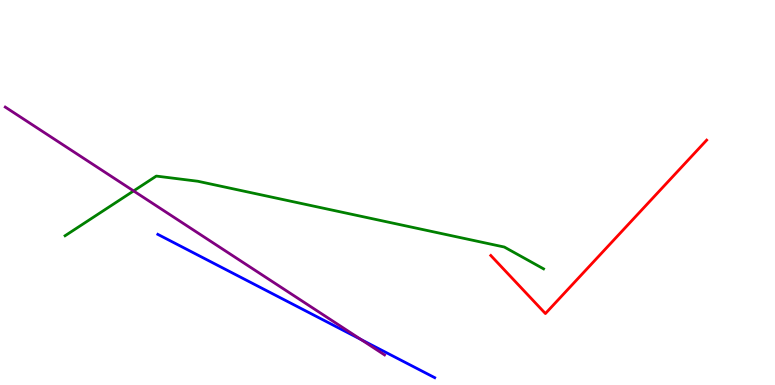[{'lines': ['blue', 'red'], 'intersections': []}, {'lines': ['green', 'red'], 'intersections': []}, {'lines': ['purple', 'red'], 'intersections': []}, {'lines': ['blue', 'green'], 'intersections': []}, {'lines': ['blue', 'purple'], 'intersections': [{'x': 4.66, 'y': 1.18}]}, {'lines': ['green', 'purple'], 'intersections': [{'x': 1.72, 'y': 5.04}]}]